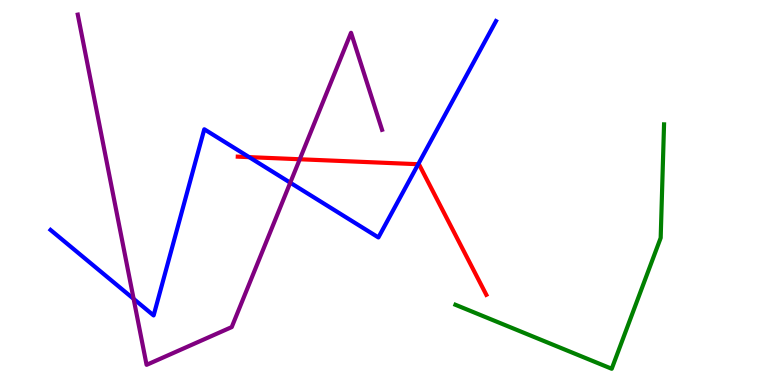[{'lines': ['blue', 'red'], 'intersections': [{'x': 3.21, 'y': 5.92}, {'x': 5.4, 'y': 5.73}]}, {'lines': ['green', 'red'], 'intersections': []}, {'lines': ['purple', 'red'], 'intersections': [{'x': 3.87, 'y': 5.86}]}, {'lines': ['blue', 'green'], 'intersections': []}, {'lines': ['blue', 'purple'], 'intersections': [{'x': 1.72, 'y': 2.24}, {'x': 3.75, 'y': 5.25}]}, {'lines': ['green', 'purple'], 'intersections': []}]